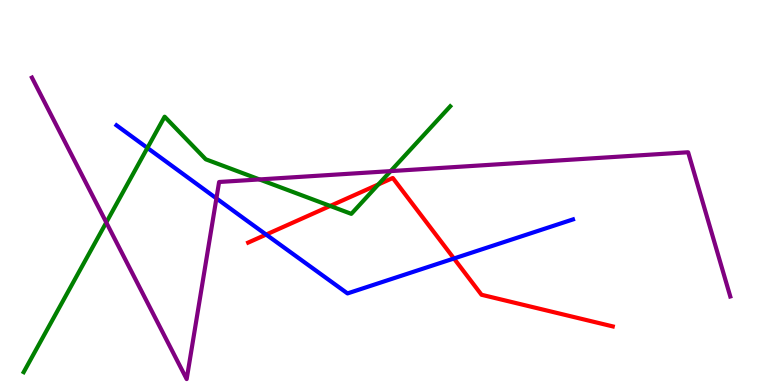[{'lines': ['blue', 'red'], 'intersections': [{'x': 3.43, 'y': 3.91}, {'x': 5.86, 'y': 3.29}]}, {'lines': ['green', 'red'], 'intersections': [{'x': 4.26, 'y': 4.65}, {'x': 4.88, 'y': 5.21}]}, {'lines': ['purple', 'red'], 'intersections': []}, {'lines': ['blue', 'green'], 'intersections': [{'x': 1.9, 'y': 6.16}]}, {'lines': ['blue', 'purple'], 'intersections': [{'x': 2.79, 'y': 4.85}]}, {'lines': ['green', 'purple'], 'intersections': [{'x': 1.37, 'y': 4.22}, {'x': 3.35, 'y': 5.34}, {'x': 5.04, 'y': 5.56}]}]